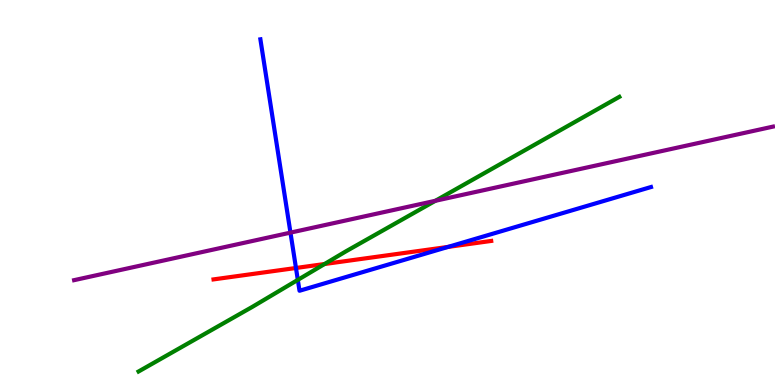[{'lines': ['blue', 'red'], 'intersections': [{'x': 3.82, 'y': 3.04}, {'x': 5.78, 'y': 3.59}]}, {'lines': ['green', 'red'], 'intersections': [{'x': 4.19, 'y': 3.14}]}, {'lines': ['purple', 'red'], 'intersections': []}, {'lines': ['blue', 'green'], 'intersections': [{'x': 3.84, 'y': 2.73}]}, {'lines': ['blue', 'purple'], 'intersections': [{'x': 3.75, 'y': 3.96}]}, {'lines': ['green', 'purple'], 'intersections': [{'x': 5.62, 'y': 4.78}]}]